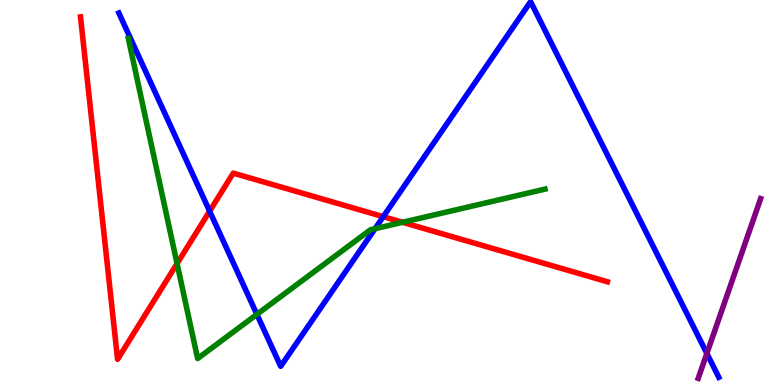[{'lines': ['blue', 'red'], 'intersections': [{'x': 2.7, 'y': 4.51}, {'x': 4.94, 'y': 4.37}]}, {'lines': ['green', 'red'], 'intersections': [{'x': 2.28, 'y': 3.15}, {'x': 5.19, 'y': 4.23}]}, {'lines': ['purple', 'red'], 'intersections': []}, {'lines': ['blue', 'green'], 'intersections': [{'x': 3.31, 'y': 1.83}, {'x': 4.84, 'y': 4.06}]}, {'lines': ['blue', 'purple'], 'intersections': [{'x': 9.12, 'y': 0.82}]}, {'lines': ['green', 'purple'], 'intersections': []}]